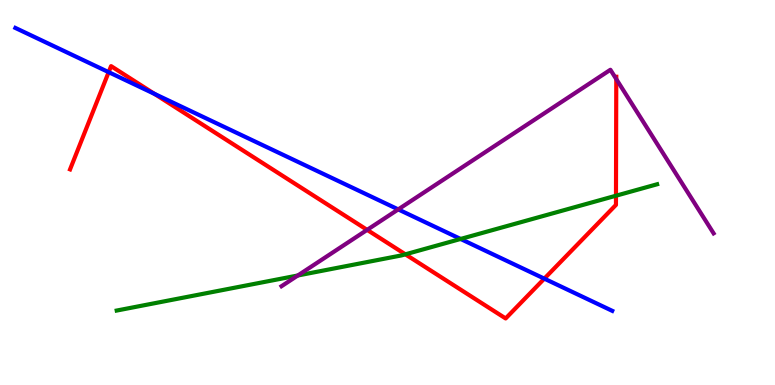[{'lines': ['blue', 'red'], 'intersections': [{'x': 1.4, 'y': 8.13}, {'x': 1.99, 'y': 7.56}, {'x': 7.02, 'y': 2.76}]}, {'lines': ['green', 'red'], 'intersections': [{'x': 5.23, 'y': 3.39}, {'x': 7.95, 'y': 4.92}]}, {'lines': ['purple', 'red'], 'intersections': [{'x': 4.74, 'y': 4.03}, {'x': 7.95, 'y': 7.95}]}, {'lines': ['blue', 'green'], 'intersections': [{'x': 5.94, 'y': 3.79}]}, {'lines': ['blue', 'purple'], 'intersections': [{'x': 5.14, 'y': 4.56}]}, {'lines': ['green', 'purple'], 'intersections': [{'x': 3.84, 'y': 2.84}]}]